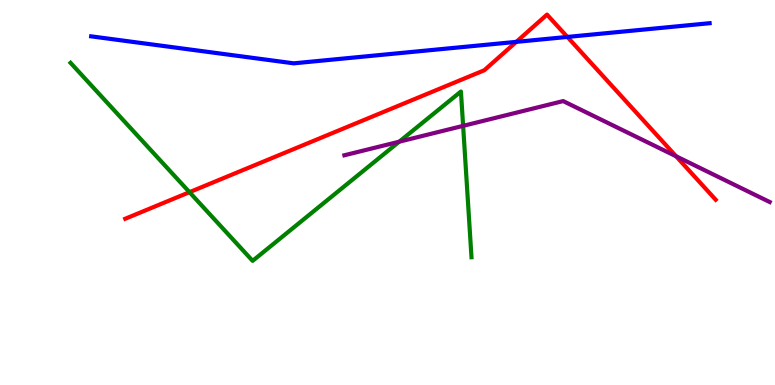[{'lines': ['blue', 'red'], 'intersections': [{'x': 6.66, 'y': 8.91}, {'x': 7.32, 'y': 9.04}]}, {'lines': ['green', 'red'], 'intersections': [{'x': 2.45, 'y': 5.01}]}, {'lines': ['purple', 'red'], 'intersections': [{'x': 8.72, 'y': 5.94}]}, {'lines': ['blue', 'green'], 'intersections': []}, {'lines': ['blue', 'purple'], 'intersections': []}, {'lines': ['green', 'purple'], 'intersections': [{'x': 5.15, 'y': 6.32}, {'x': 5.98, 'y': 6.73}]}]